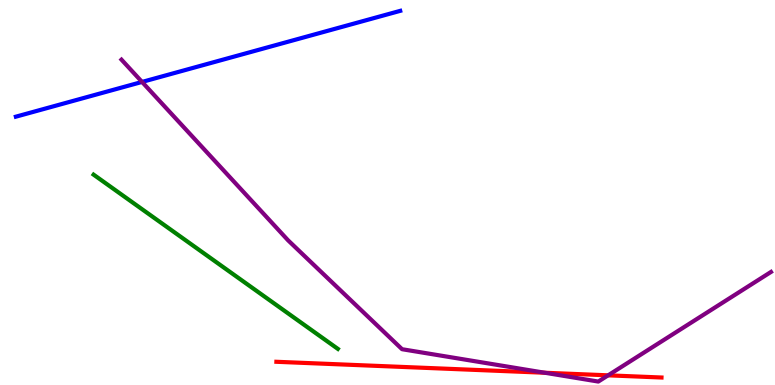[{'lines': ['blue', 'red'], 'intersections': []}, {'lines': ['green', 'red'], 'intersections': []}, {'lines': ['purple', 'red'], 'intersections': [{'x': 7.03, 'y': 0.318}, {'x': 7.85, 'y': 0.251}]}, {'lines': ['blue', 'green'], 'intersections': []}, {'lines': ['blue', 'purple'], 'intersections': [{'x': 1.83, 'y': 7.87}]}, {'lines': ['green', 'purple'], 'intersections': []}]